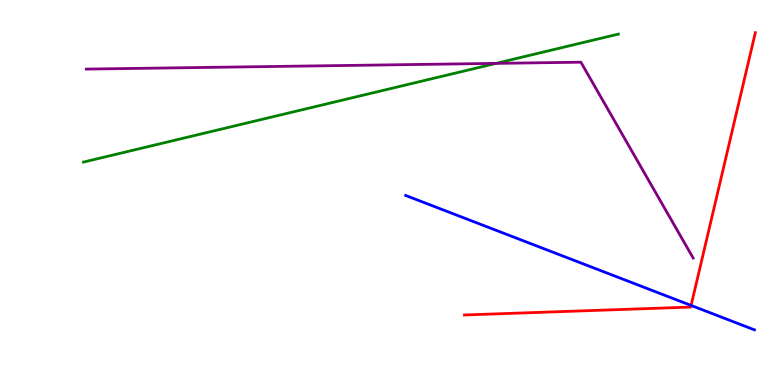[{'lines': ['blue', 'red'], 'intersections': [{'x': 8.92, 'y': 2.07}]}, {'lines': ['green', 'red'], 'intersections': []}, {'lines': ['purple', 'red'], 'intersections': []}, {'lines': ['blue', 'green'], 'intersections': []}, {'lines': ['blue', 'purple'], 'intersections': []}, {'lines': ['green', 'purple'], 'intersections': [{'x': 6.4, 'y': 8.35}]}]